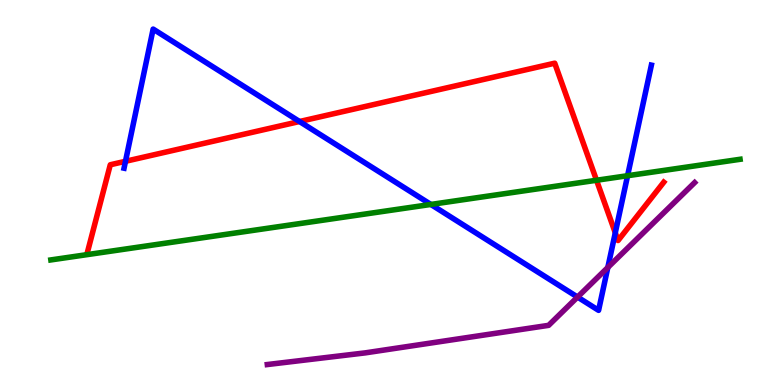[{'lines': ['blue', 'red'], 'intersections': [{'x': 1.62, 'y': 5.81}, {'x': 3.86, 'y': 6.84}, {'x': 7.94, 'y': 3.95}]}, {'lines': ['green', 'red'], 'intersections': [{'x': 7.7, 'y': 5.32}]}, {'lines': ['purple', 'red'], 'intersections': []}, {'lines': ['blue', 'green'], 'intersections': [{'x': 5.56, 'y': 4.69}, {'x': 8.1, 'y': 5.44}]}, {'lines': ['blue', 'purple'], 'intersections': [{'x': 7.45, 'y': 2.28}, {'x': 7.84, 'y': 3.05}]}, {'lines': ['green', 'purple'], 'intersections': []}]